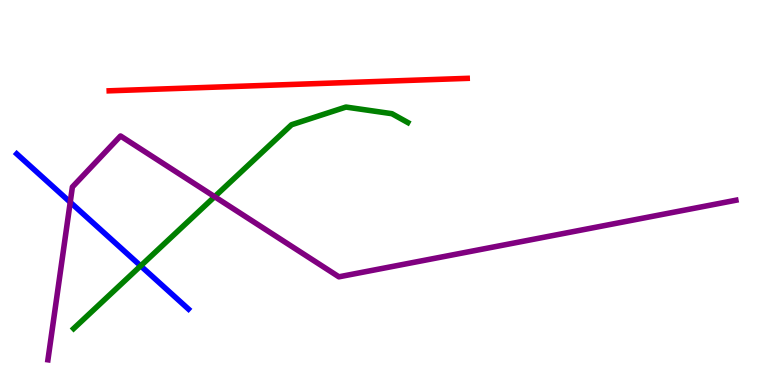[{'lines': ['blue', 'red'], 'intersections': []}, {'lines': ['green', 'red'], 'intersections': []}, {'lines': ['purple', 'red'], 'intersections': []}, {'lines': ['blue', 'green'], 'intersections': [{'x': 1.82, 'y': 3.09}]}, {'lines': ['blue', 'purple'], 'intersections': [{'x': 0.906, 'y': 4.75}]}, {'lines': ['green', 'purple'], 'intersections': [{'x': 2.77, 'y': 4.89}]}]